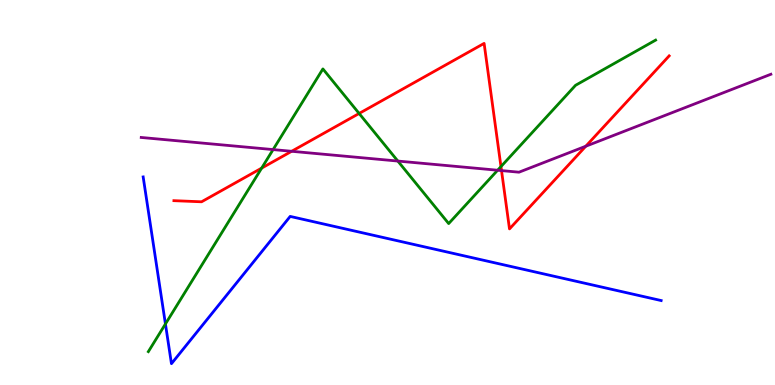[{'lines': ['blue', 'red'], 'intersections': []}, {'lines': ['green', 'red'], 'intersections': [{'x': 3.38, 'y': 5.63}, {'x': 4.63, 'y': 7.05}, {'x': 6.46, 'y': 5.67}]}, {'lines': ['purple', 'red'], 'intersections': [{'x': 3.76, 'y': 6.07}, {'x': 6.47, 'y': 5.57}, {'x': 7.56, 'y': 6.2}]}, {'lines': ['blue', 'green'], 'intersections': [{'x': 2.13, 'y': 1.59}]}, {'lines': ['blue', 'purple'], 'intersections': []}, {'lines': ['green', 'purple'], 'intersections': [{'x': 3.52, 'y': 6.11}, {'x': 5.13, 'y': 5.82}, {'x': 6.42, 'y': 5.58}]}]